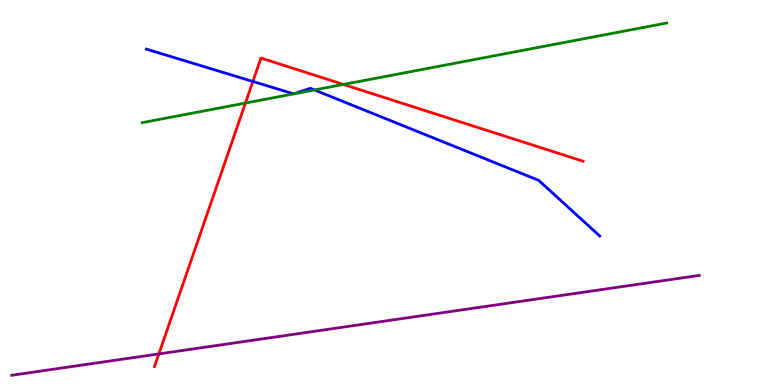[{'lines': ['blue', 'red'], 'intersections': [{'x': 3.26, 'y': 7.88}]}, {'lines': ['green', 'red'], 'intersections': [{'x': 3.17, 'y': 7.32}, {'x': 4.43, 'y': 7.81}]}, {'lines': ['purple', 'red'], 'intersections': [{'x': 2.05, 'y': 0.808}]}, {'lines': ['blue', 'green'], 'intersections': [{'x': 4.06, 'y': 7.66}]}, {'lines': ['blue', 'purple'], 'intersections': []}, {'lines': ['green', 'purple'], 'intersections': []}]